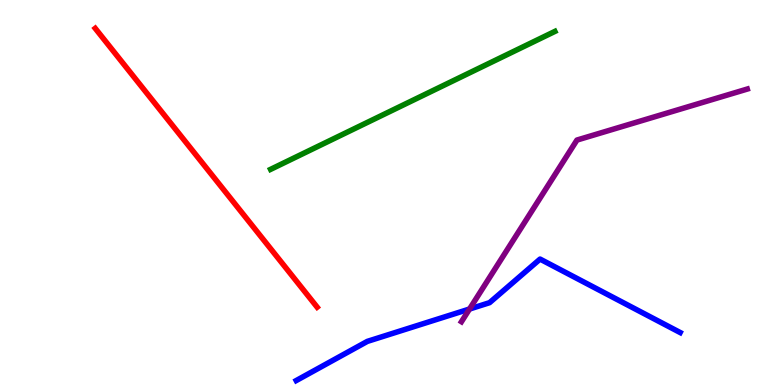[{'lines': ['blue', 'red'], 'intersections': []}, {'lines': ['green', 'red'], 'intersections': []}, {'lines': ['purple', 'red'], 'intersections': []}, {'lines': ['blue', 'green'], 'intersections': []}, {'lines': ['blue', 'purple'], 'intersections': [{'x': 6.06, 'y': 1.97}]}, {'lines': ['green', 'purple'], 'intersections': []}]